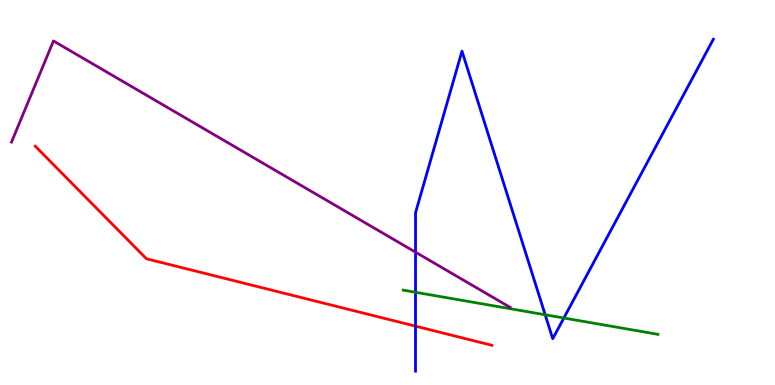[{'lines': ['blue', 'red'], 'intersections': [{'x': 5.36, 'y': 1.53}]}, {'lines': ['green', 'red'], 'intersections': []}, {'lines': ['purple', 'red'], 'intersections': []}, {'lines': ['blue', 'green'], 'intersections': [{'x': 5.36, 'y': 2.41}, {'x': 7.03, 'y': 1.82}, {'x': 7.28, 'y': 1.74}]}, {'lines': ['blue', 'purple'], 'intersections': [{'x': 5.36, 'y': 3.45}]}, {'lines': ['green', 'purple'], 'intersections': []}]